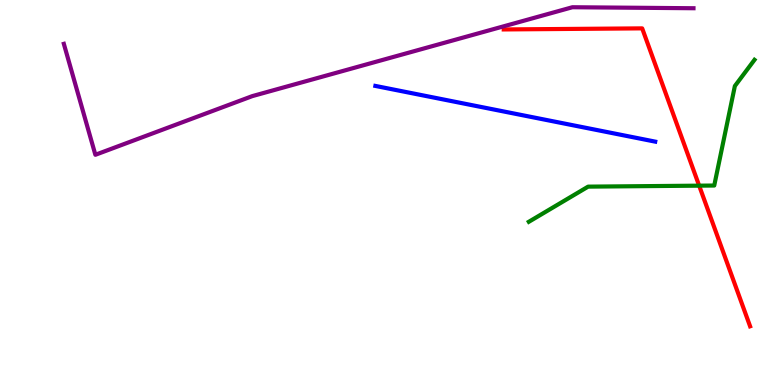[{'lines': ['blue', 'red'], 'intersections': []}, {'lines': ['green', 'red'], 'intersections': [{'x': 9.02, 'y': 5.18}]}, {'lines': ['purple', 'red'], 'intersections': []}, {'lines': ['blue', 'green'], 'intersections': []}, {'lines': ['blue', 'purple'], 'intersections': []}, {'lines': ['green', 'purple'], 'intersections': []}]